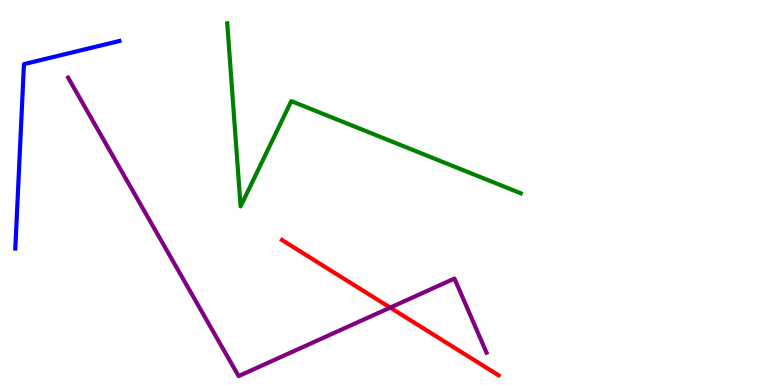[{'lines': ['blue', 'red'], 'intersections': []}, {'lines': ['green', 'red'], 'intersections': []}, {'lines': ['purple', 'red'], 'intersections': [{'x': 5.03, 'y': 2.01}]}, {'lines': ['blue', 'green'], 'intersections': []}, {'lines': ['blue', 'purple'], 'intersections': []}, {'lines': ['green', 'purple'], 'intersections': []}]